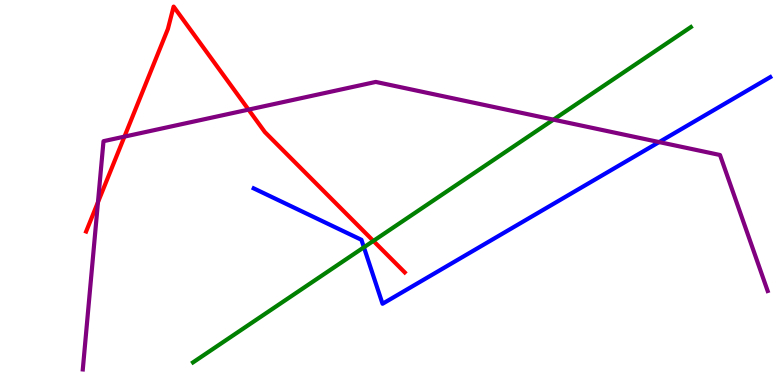[{'lines': ['blue', 'red'], 'intersections': []}, {'lines': ['green', 'red'], 'intersections': [{'x': 4.82, 'y': 3.74}]}, {'lines': ['purple', 'red'], 'intersections': [{'x': 1.26, 'y': 4.75}, {'x': 1.61, 'y': 6.45}, {'x': 3.21, 'y': 7.15}]}, {'lines': ['blue', 'green'], 'intersections': [{'x': 4.7, 'y': 3.58}]}, {'lines': ['blue', 'purple'], 'intersections': [{'x': 8.5, 'y': 6.31}]}, {'lines': ['green', 'purple'], 'intersections': [{'x': 7.14, 'y': 6.89}]}]